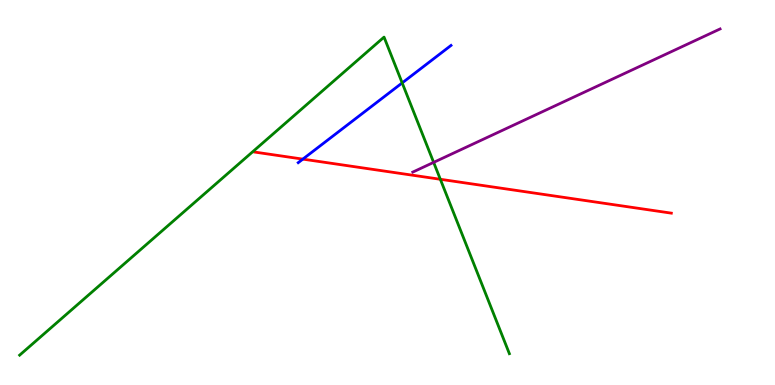[{'lines': ['blue', 'red'], 'intersections': [{'x': 3.91, 'y': 5.87}]}, {'lines': ['green', 'red'], 'intersections': [{'x': 5.68, 'y': 5.34}]}, {'lines': ['purple', 'red'], 'intersections': []}, {'lines': ['blue', 'green'], 'intersections': [{'x': 5.19, 'y': 7.85}]}, {'lines': ['blue', 'purple'], 'intersections': []}, {'lines': ['green', 'purple'], 'intersections': [{'x': 5.6, 'y': 5.78}]}]